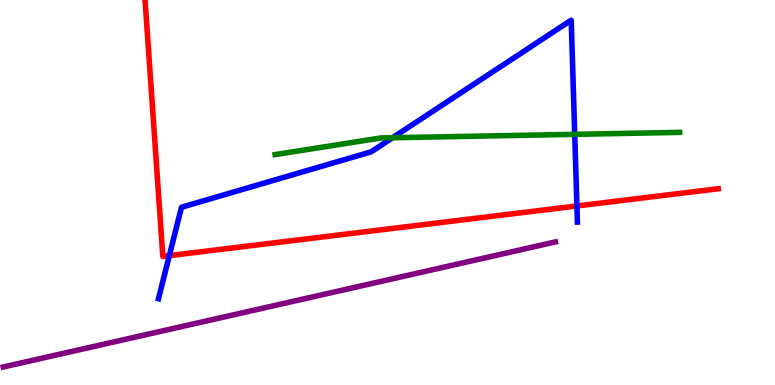[{'lines': ['blue', 'red'], 'intersections': [{'x': 2.18, 'y': 3.36}, {'x': 7.44, 'y': 4.65}]}, {'lines': ['green', 'red'], 'intersections': []}, {'lines': ['purple', 'red'], 'intersections': []}, {'lines': ['blue', 'green'], 'intersections': [{'x': 5.07, 'y': 6.42}, {'x': 7.42, 'y': 6.51}]}, {'lines': ['blue', 'purple'], 'intersections': []}, {'lines': ['green', 'purple'], 'intersections': []}]